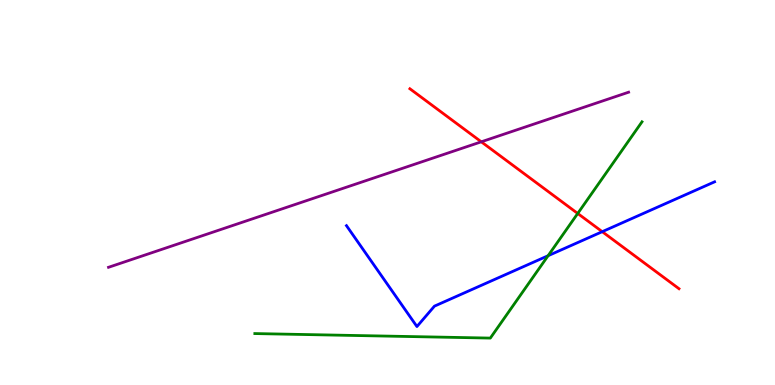[{'lines': ['blue', 'red'], 'intersections': [{'x': 7.77, 'y': 3.98}]}, {'lines': ['green', 'red'], 'intersections': [{'x': 7.45, 'y': 4.46}]}, {'lines': ['purple', 'red'], 'intersections': [{'x': 6.21, 'y': 6.32}]}, {'lines': ['blue', 'green'], 'intersections': [{'x': 7.07, 'y': 3.36}]}, {'lines': ['blue', 'purple'], 'intersections': []}, {'lines': ['green', 'purple'], 'intersections': []}]